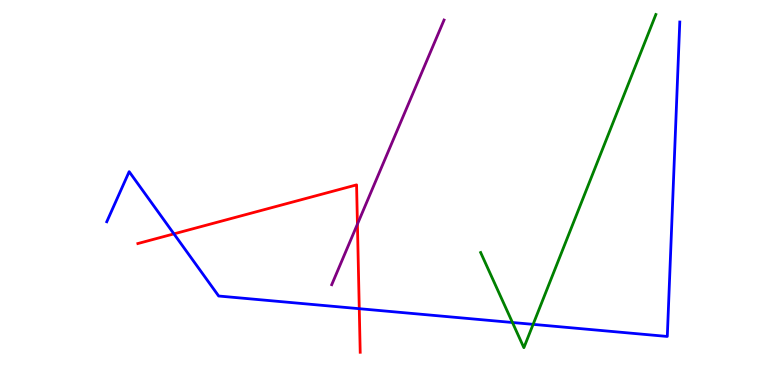[{'lines': ['blue', 'red'], 'intersections': [{'x': 2.24, 'y': 3.93}, {'x': 4.64, 'y': 1.98}]}, {'lines': ['green', 'red'], 'intersections': []}, {'lines': ['purple', 'red'], 'intersections': [{'x': 4.61, 'y': 4.18}]}, {'lines': ['blue', 'green'], 'intersections': [{'x': 6.61, 'y': 1.62}, {'x': 6.88, 'y': 1.58}]}, {'lines': ['blue', 'purple'], 'intersections': []}, {'lines': ['green', 'purple'], 'intersections': []}]